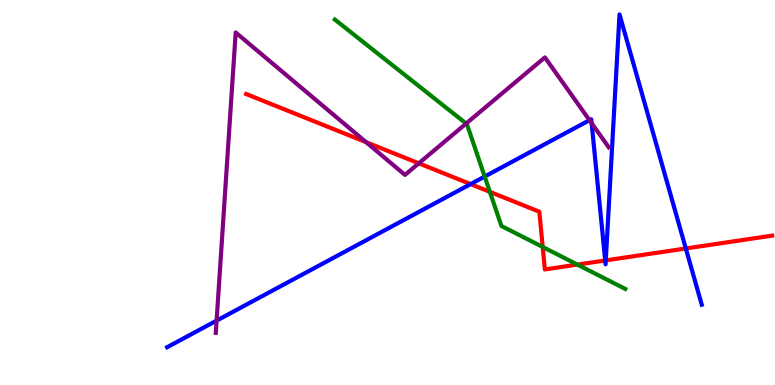[{'lines': ['blue', 'red'], 'intersections': [{'x': 6.07, 'y': 5.22}, {'x': 7.81, 'y': 3.23}, {'x': 7.82, 'y': 3.24}, {'x': 8.85, 'y': 3.55}]}, {'lines': ['green', 'red'], 'intersections': [{'x': 6.32, 'y': 5.02}, {'x': 7.0, 'y': 3.59}, {'x': 7.45, 'y': 3.13}]}, {'lines': ['purple', 'red'], 'intersections': [{'x': 4.72, 'y': 6.31}, {'x': 5.4, 'y': 5.76}]}, {'lines': ['blue', 'green'], 'intersections': [{'x': 6.25, 'y': 5.41}]}, {'lines': ['blue', 'purple'], 'intersections': [{'x': 2.79, 'y': 1.67}, {'x': 7.61, 'y': 6.88}, {'x': 7.63, 'y': 6.8}]}, {'lines': ['green', 'purple'], 'intersections': [{'x': 6.01, 'y': 6.79}]}]